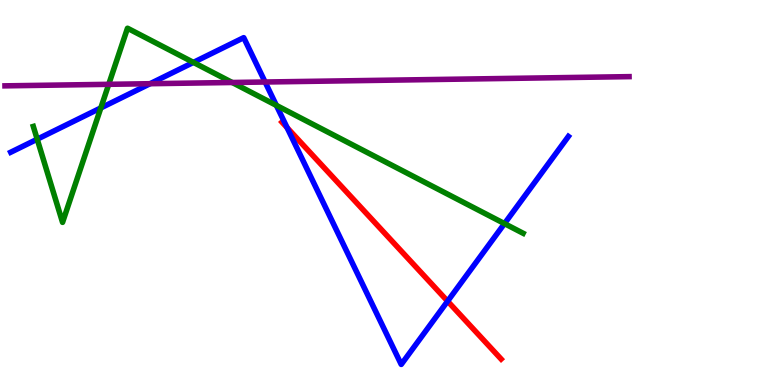[{'lines': ['blue', 'red'], 'intersections': [{'x': 3.7, 'y': 6.68}, {'x': 5.78, 'y': 2.18}]}, {'lines': ['green', 'red'], 'intersections': []}, {'lines': ['purple', 'red'], 'intersections': []}, {'lines': ['blue', 'green'], 'intersections': [{'x': 0.48, 'y': 6.38}, {'x': 1.3, 'y': 7.2}, {'x': 2.5, 'y': 8.38}, {'x': 3.57, 'y': 7.26}, {'x': 6.51, 'y': 4.19}]}, {'lines': ['blue', 'purple'], 'intersections': [{'x': 1.94, 'y': 7.83}, {'x': 3.42, 'y': 7.87}]}, {'lines': ['green', 'purple'], 'intersections': [{'x': 1.4, 'y': 7.81}, {'x': 3.0, 'y': 7.86}]}]